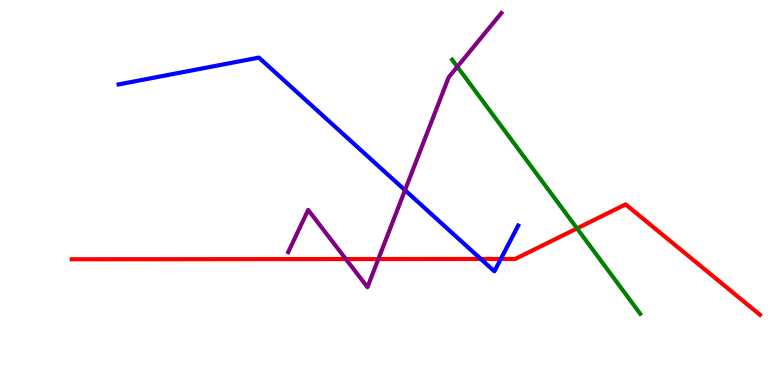[{'lines': ['blue', 'red'], 'intersections': [{'x': 6.2, 'y': 3.27}, {'x': 6.46, 'y': 3.27}]}, {'lines': ['green', 'red'], 'intersections': [{'x': 7.45, 'y': 4.07}]}, {'lines': ['purple', 'red'], 'intersections': [{'x': 4.46, 'y': 3.27}, {'x': 4.88, 'y': 3.27}]}, {'lines': ['blue', 'green'], 'intersections': []}, {'lines': ['blue', 'purple'], 'intersections': [{'x': 5.23, 'y': 5.06}]}, {'lines': ['green', 'purple'], 'intersections': [{'x': 5.9, 'y': 8.27}]}]